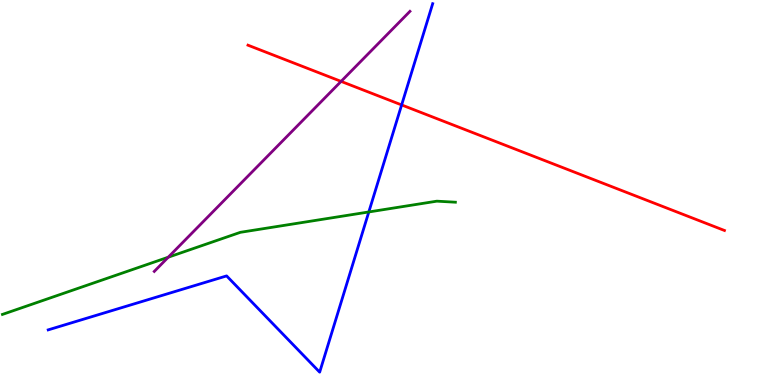[{'lines': ['blue', 'red'], 'intersections': [{'x': 5.18, 'y': 7.27}]}, {'lines': ['green', 'red'], 'intersections': []}, {'lines': ['purple', 'red'], 'intersections': [{'x': 4.4, 'y': 7.89}]}, {'lines': ['blue', 'green'], 'intersections': [{'x': 4.76, 'y': 4.49}]}, {'lines': ['blue', 'purple'], 'intersections': []}, {'lines': ['green', 'purple'], 'intersections': [{'x': 2.17, 'y': 3.32}]}]